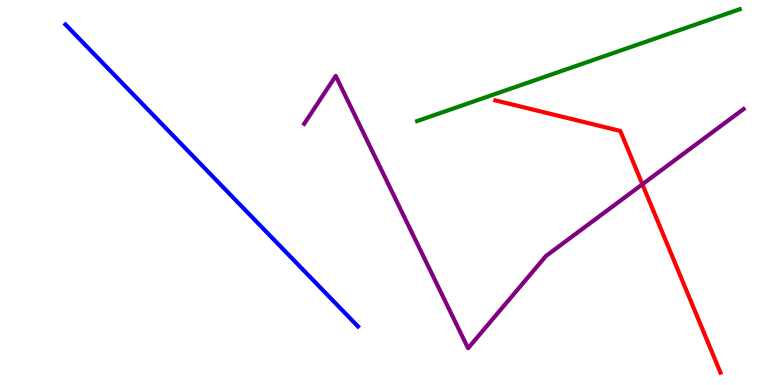[{'lines': ['blue', 'red'], 'intersections': []}, {'lines': ['green', 'red'], 'intersections': []}, {'lines': ['purple', 'red'], 'intersections': [{'x': 8.29, 'y': 5.21}]}, {'lines': ['blue', 'green'], 'intersections': []}, {'lines': ['blue', 'purple'], 'intersections': []}, {'lines': ['green', 'purple'], 'intersections': []}]